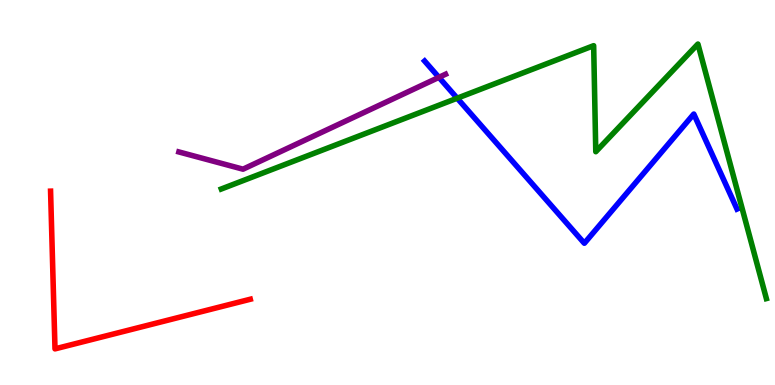[{'lines': ['blue', 'red'], 'intersections': []}, {'lines': ['green', 'red'], 'intersections': []}, {'lines': ['purple', 'red'], 'intersections': []}, {'lines': ['blue', 'green'], 'intersections': [{'x': 5.9, 'y': 7.45}]}, {'lines': ['blue', 'purple'], 'intersections': [{'x': 5.66, 'y': 7.99}]}, {'lines': ['green', 'purple'], 'intersections': []}]